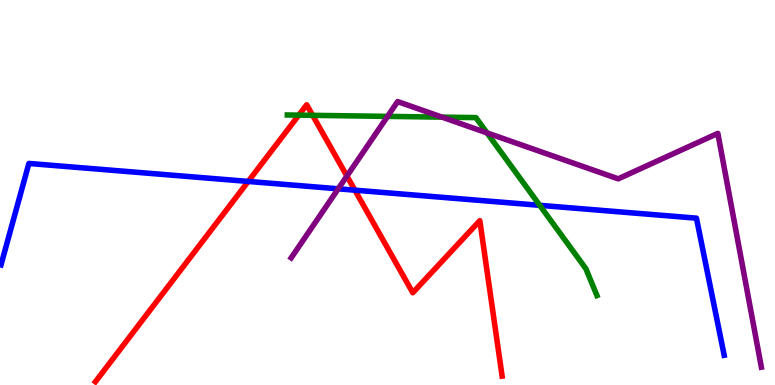[{'lines': ['blue', 'red'], 'intersections': [{'x': 3.2, 'y': 5.29}, {'x': 4.58, 'y': 5.06}]}, {'lines': ['green', 'red'], 'intersections': [{'x': 3.86, 'y': 7.01}, {'x': 4.03, 'y': 7.0}]}, {'lines': ['purple', 'red'], 'intersections': [{'x': 4.48, 'y': 5.43}]}, {'lines': ['blue', 'green'], 'intersections': [{'x': 6.96, 'y': 4.67}]}, {'lines': ['blue', 'purple'], 'intersections': [{'x': 4.36, 'y': 5.1}]}, {'lines': ['green', 'purple'], 'intersections': [{'x': 5.0, 'y': 6.98}, {'x': 5.7, 'y': 6.96}, {'x': 6.28, 'y': 6.55}]}]